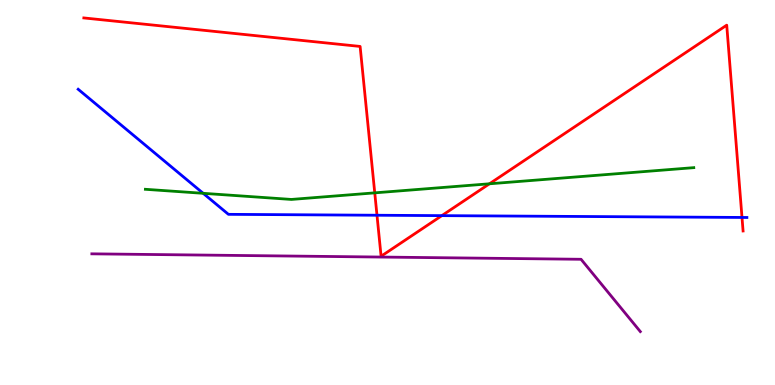[{'lines': ['blue', 'red'], 'intersections': [{'x': 4.86, 'y': 4.41}, {'x': 5.7, 'y': 4.4}, {'x': 9.57, 'y': 4.35}]}, {'lines': ['green', 'red'], 'intersections': [{'x': 4.84, 'y': 4.99}, {'x': 6.32, 'y': 5.23}]}, {'lines': ['purple', 'red'], 'intersections': []}, {'lines': ['blue', 'green'], 'intersections': [{'x': 2.62, 'y': 4.98}]}, {'lines': ['blue', 'purple'], 'intersections': []}, {'lines': ['green', 'purple'], 'intersections': []}]